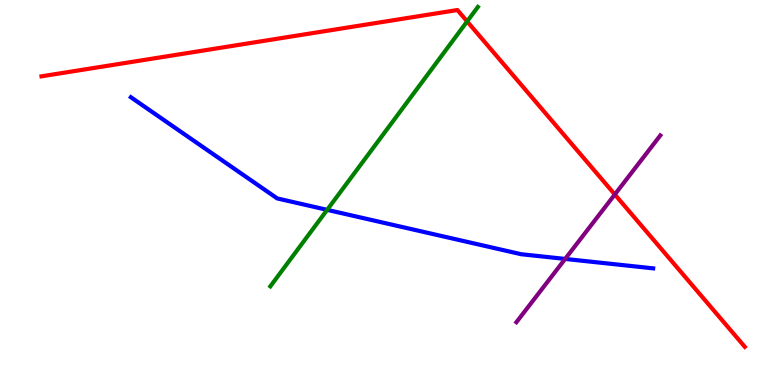[{'lines': ['blue', 'red'], 'intersections': []}, {'lines': ['green', 'red'], 'intersections': [{'x': 6.03, 'y': 9.44}]}, {'lines': ['purple', 'red'], 'intersections': [{'x': 7.93, 'y': 4.95}]}, {'lines': ['blue', 'green'], 'intersections': [{'x': 4.22, 'y': 4.55}]}, {'lines': ['blue', 'purple'], 'intersections': [{'x': 7.29, 'y': 3.27}]}, {'lines': ['green', 'purple'], 'intersections': []}]